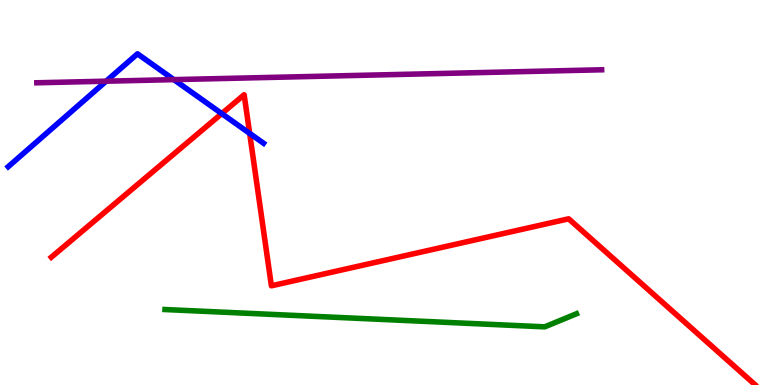[{'lines': ['blue', 'red'], 'intersections': [{'x': 2.86, 'y': 7.05}, {'x': 3.22, 'y': 6.54}]}, {'lines': ['green', 'red'], 'intersections': []}, {'lines': ['purple', 'red'], 'intersections': []}, {'lines': ['blue', 'green'], 'intersections': []}, {'lines': ['blue', 'purple'], 'intersections': [{'x': 1.37, 'y': 7.89}, {'x': 2.24, 'y': 7.93}]}, {'lines': ['green', 'purple'], 'intersections': []}]